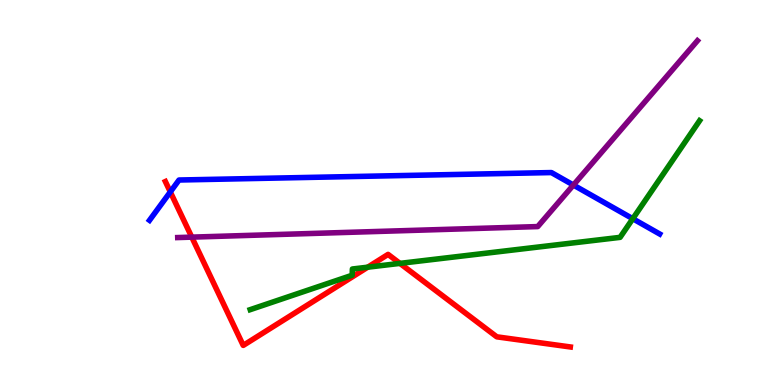[{'lines': ['blue', 'red'], 'intersections': [{'x': 2.2, 'y': 5.02}]}, {'lines': ['green', 'red'], 'intersections': [{'x': 4.74, 'y': 3.06}, {'x': 5.16, 'y': 3.16}]}, {'lines': ['purple', 'red'], 'intersections': [{'x': 2.47, 'y': 3.84}]}, {'lines': ['blue', 'green'], 'intersections': [{'x': 8.16, 'y': 4.32}]}, {'lines': ['blue', 'purple'], 'intersections': [{'x': 7.4, 'y': 5.19}]}, {'lines': ['green', 'purple'], 'intersections': []}]